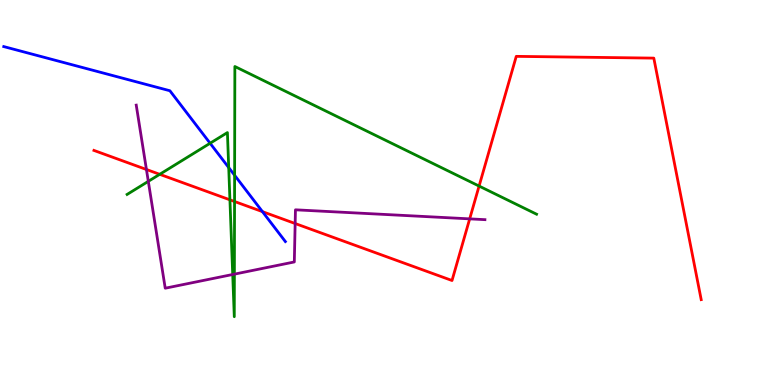[{'lines': ['blue', 'red'], 'intersections': [{'x': 3.39, 'y': 4.5}]}, {'lines': ['green', 'red'], 'intersections': [{'x': 2.06, 'y': 5.47}, {'x': 2.97, 'y': 4.81}, {'x': 3.03, 'y': 4.77}, {'x': 6.18, 'y': 5.17}]}, {'lines': ['purple', 'red'], 'intersections': [{'x': 1.89, 'y': 5.6}, {'x': 3.81, 'y': 4.19}, {'x': 6.06, 'y': 4.32}]}, {'lines': ['blue', 'green'], 'intersections': [{'x': 2.71, 'y': 6.28}, {'x': 2.95, 'y': 5.65}, {'x': 3.03, 'y': 5.45}]}, {'lines': ['blue', 'purple'], 'intersections': []}, {'lines': ['green', 'purple'], 'intersections': [{'x': 1.91, 'y': 5.29}, {'x': 3.0, 'y': 2.87}, {'x': 3.02, 'y': 2.88}]}]